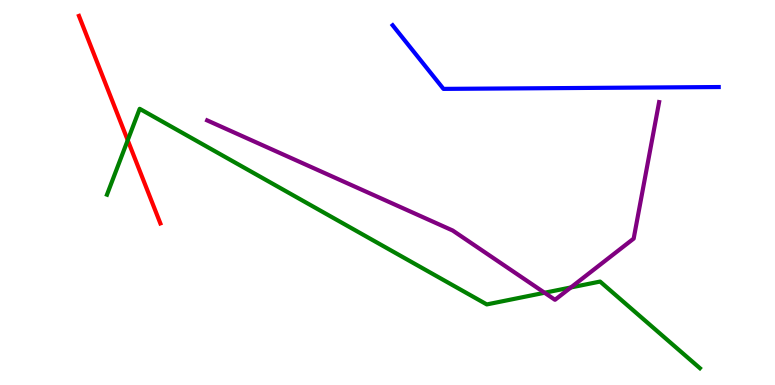[{'lines': ['blue', 'red'], 'intersections': []}, {'lines': ['green', 'red'], 'intersections': [{'x': 1.65, 'y': 6.36}]}, {'lines': ['purple', 'red'], 'intersections': []}, {'lines': ['blue', 'green'], 'intersections': []}, {'lines': ['blue', 'purple'], 'intersections': []}, {'lines': ['green', 'purple'], 'intersections': [{'x': 7.03, 'y': 2.4}, {'x': 7.37, 'y': 2.53}]}]